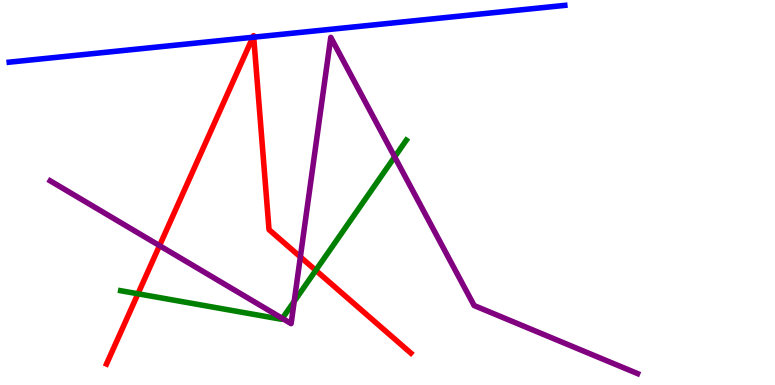[{'lines': ['blue', 'red'], 'intersections': [{'x': 3.26, 'y': 9.03}, {'x': 3.27, 'y': 9.03}]}, {'lines': ['green', 'red'], 'intersections': [{'x': 1.78, 'y': 2.37}, {'x': 4.07, 'y': 2.98}]}, {'lines': ['purple', 'red'], 'intersections': [{'x': 2.06, 'y': 3.62}, {'x': 3.88, 'y': 3.33}]}, {'lines': ['blue', 'green'], 'intersections': []}, {'lines': ['blue', 'purple'], 'intersections': []}, {'lines': ['green', 'purple'], 'intersections': [{'x': 3.64, 'y': 1.73}, {'x': 3.8, 'y': 2.17}, {'x': 5.09, 'y': 5.92}]}]